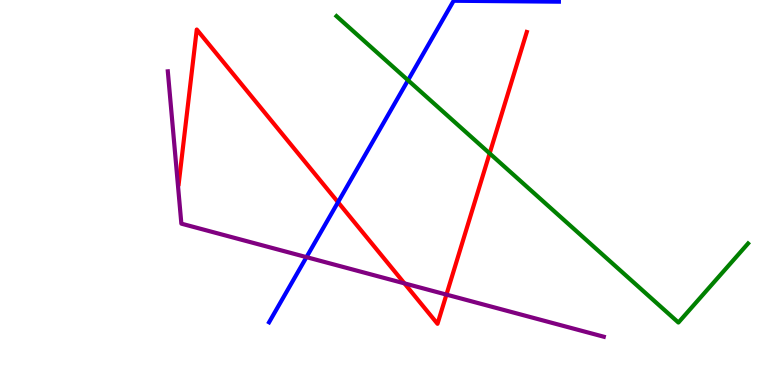[{'lines': ['blue', 'red'], 'intersections': [{'x': 4.36, 'y': 4.75}]}, {'lines': ['green', 'red'], 'intersections': [{'x': 6.32, 'y': 6.02}]}, {'lines': ['purple', 'red'], 'intersections': [{'x': 5.22, 'y': 2.64}, {'x': 5.76, 'y': 2.35}]}, {'lines': ['blue', 'green'], 'intersections': [{'x': 5.26, 'y': 7.92}]}, {'lines': ['blue', 'purple'], 'intersections': [{'x': 3.95, 'y': 3.32}]}, {'lines': ['green', 'purple'], 'intersections': []}]